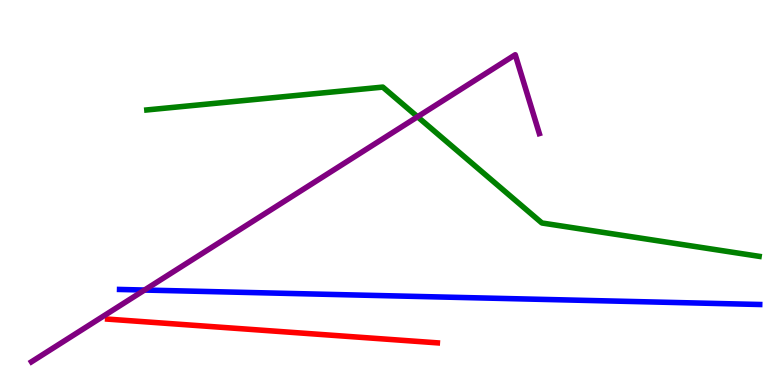[{'lines': ['blue', 'red'], 'intersections': []}, {'lines': ['green', 'red'], 'intersections': []}, {'lines': ['purple', 'red'], 'intersections': []}, {'lines': ['blue', 'green'], 'intersections': []}, {'lines': ['blue', 'purple'], 'intersections': [{'x': 1.86, 'y': 2.47}]}, {'lines': ['green', 'purple'], 'intersections': [{'x': 5.39, 'y': 6.97}]}]